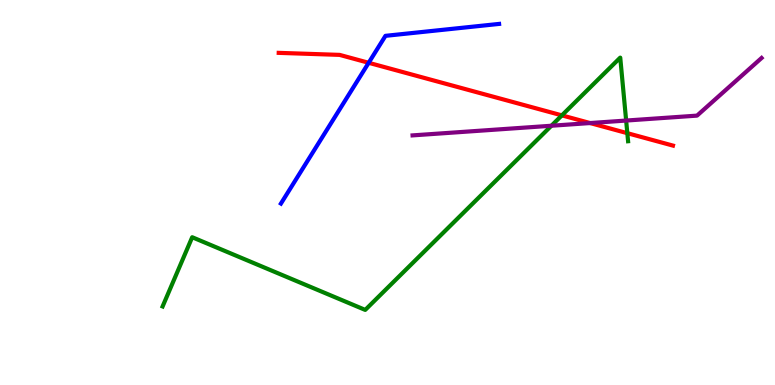[{'lines': ['blue', 'red'], 'intersections': [{'x': 4.76, 'y': 8.37}]}, {'lines': ['green', 'red'], 'intersections': [{'x': 7.25, 'y': 7.0}, {'x': 8.09, 'y': 6.54}]}, {'lines': ['purple', 'red'], 'intersections': [{'x': 7.61, 'y': 6.8}]}, {'lines': ['blue', 'green'], 'intersections': []}, {'lines': ['blue', 'purple'], 'intersections': []}, {'lines': ['green', 'purple'], 'intersections': [{'x': 7.11, 'y': 6.73}, {'x': 8.08, 'y': 6.87}]}]